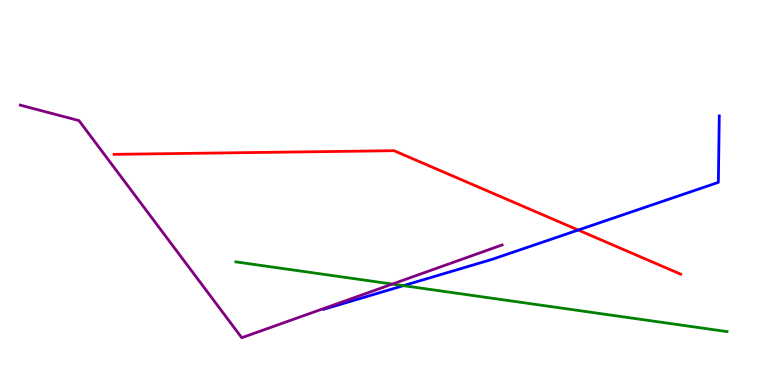[{'lines': ['blue', 'red'], 'intersections': [{'x': 7.46, 'y': 4.02}]}, {'lines': ['green', 'red'], 'intersections': []}, {'lines': ['purple', 'red'], 'intersections': []}, {'lines': ['blue', 'green'], 'intersections': [{'x': 5.21, 'y': 2.58}]}, {'lines': ['blue', 'purple'], 'intersections': []}, {'lines': ['green', 'purple'], 'intersections': [{'x': 5.06, 'y': 2.62}]}]